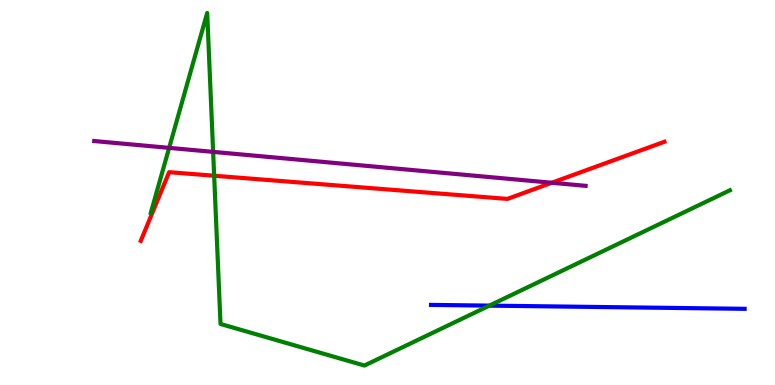[{'lines': ['blue', 'red'], 'intersections': []}, {'lines': ['green', 'red'], 'intersections': [{'x': 2.76, 'y': 5.44}]}, {'lines': ['purple', 'red'], 'intersections': [{'x': 7.12, 'y': 5.25}]}, {'lines': ['blue', 'green'], 'intersections': [{'x': 6.31, 'y': 2.06}]}, {'lines': ['blue', 'purple'], 'intersections': []}, {'lines': ['green', 'purple'], 'intersections': [{'x': 2.18, 'y': 6.16}, {'x': 2.75, 'y': 6.06}]}]